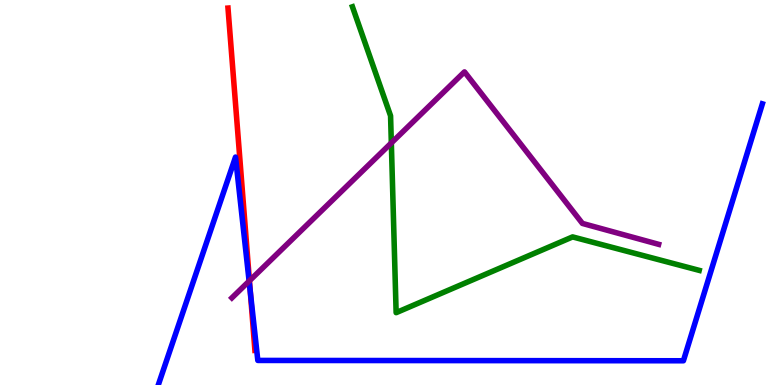[{'lines': ['blue', 'red'], 'intersections': [{'x': 3.23, 'y': 2.41}]}, {'lines': ['green', 'red'], 'intersections': []}, {'lines': ['purple', 'red'], 'intersections': [{'x': 3.22, 'y': 2.71}]}, {'lines': ['blue', 'green'], 'intersections': []}, {'lines': ['blue', 'purple'], 'intersections': [{'x': 3.21, 'y': 2.7}]}, {'lines': ['green', 'purple'], 'intersections': [{'x': 5.05, 'y': 6.29}]}]